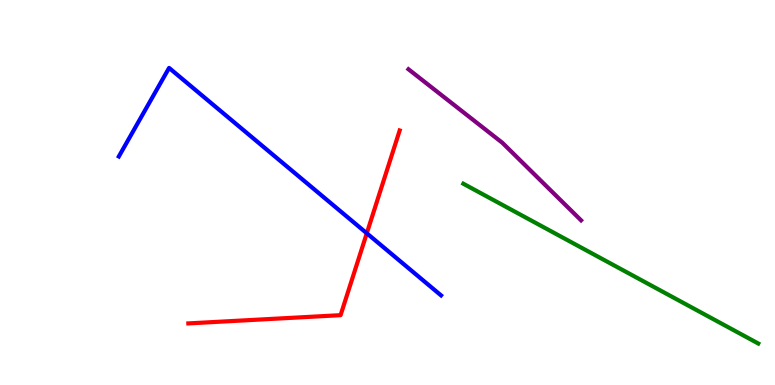[{'lines': ['blue', 'red'], 'intersections': [{'x': 4.73, 'y': 3.94}]}, {'lines': ['green', 'red'], 'intersections': []}, {'lines': ['purple', 'red'], 'intersections': []}, {'lines': ['blue', 'green'], 'intersections': []}, {'lines': ['blue', 'purple'], 'intersections': []}, {'lines': ['green', 'purple'], 'intersections': []}]